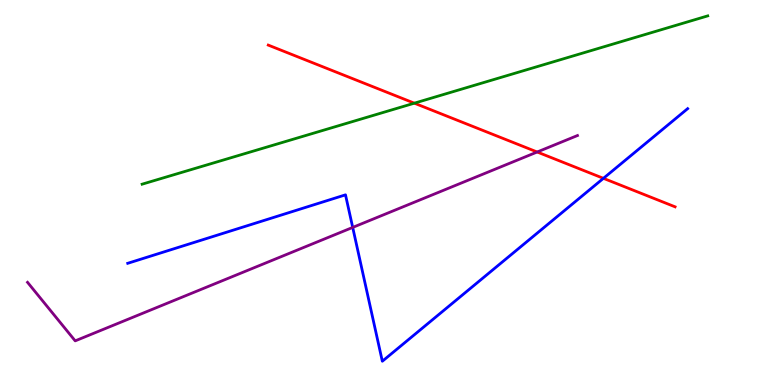[{'lines': ['blue', 'red'], 'intersections': [{'x': 7.79, 'y': 5.37}]}, {'lines': ['green', 'red'], 'intersections': [{'x': 5.35, 'y': 7.32}]}, {'lines': ['purple', 'red'], 'intersections': [{'x': 6.93, 'y': 6.05}]}, {'lines': ['blue', 'green'], 'intersections': []}, {'lines': ['blue', 'purple'], 'intersections': [{'x': 4.55, 'y': 4.09}]}, {'lines': ['green', 'purple'], 'intersections': []}]